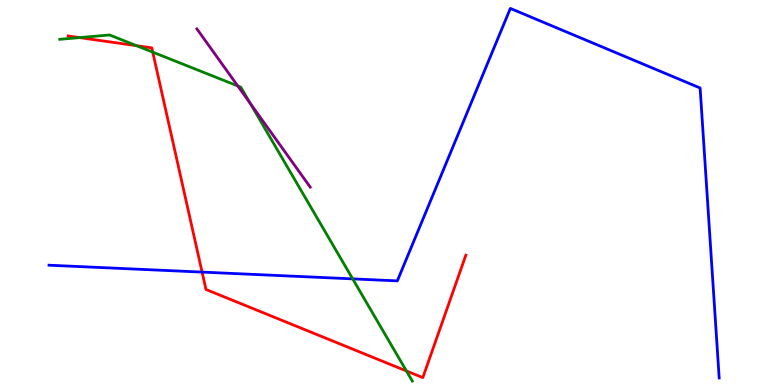[{'lines': ['blue', 'red'], 'intersections': [{'x': 2.61, 'y': 2.93}]}, {'lines': ['green', 'red'], 'intersections': [{'x': 1.03, 'y': 9.02}, {'x': 1.76, 'y': 8.81}, {'x': 1.97, 'y': 8.65}, {'x': 5.24, 'y': 0.365}]}, {'lines': ['purple', 'red'], 'intersections': []}, {'lines': ['blue', 'green'], 'intersections': [{'x': 4.55, 'y': 2.76}]}, {'lines': ['blue', 'purple'], 'intersections': []}, {'lines': ['green', 'purple'], 'intersections': [{'x': 3.07, 'y': 7.77}, {'x': 3.23, 'y': 7.31}]}]